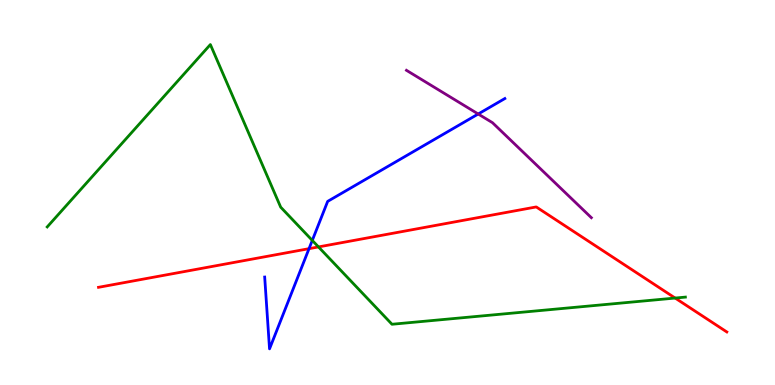[{'lines': ['blue', 'red'], 'intersections': [{'x': 3.99, 'y': 3.54}]}, {'lines': ['green', 'red'], 'intersections': [{'x': 4.11, 'y': 3.59}, {'x': 8.71, 'y': 2.26}]}, {'lines': ['purple', 'red'], 'intersections': []}, {'lines': ['blue', 'green'], 'intersections': [{'x': 4.03, 'y': 3.76}]}, {'lines': ['blue', 'purple'], 'intersections': [{'x': 6.17, 'y': 7.04}]}, {'lines': ['green', 'purple'], 'intersections': []}]